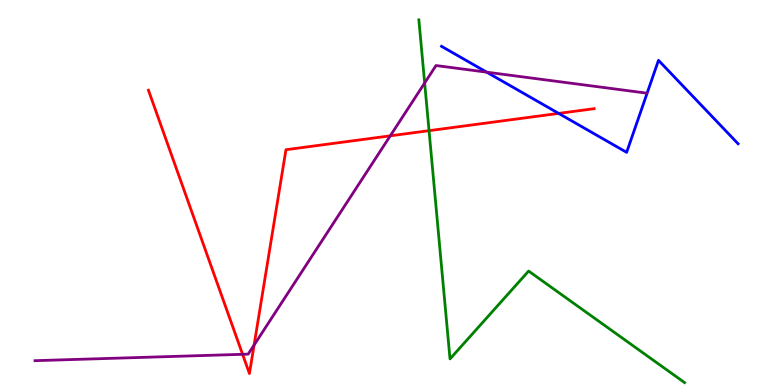[{'lines': ['blue', 'red'], 'intersections': [{'x': 7.21, 'y': 7.05}]}, {'lines': ['green', 'red'], 'intersections': [{'x': 5.54, 'y': 6.61}]}, {'lines': ['purple', 'red'], 'intersections': [{'x': 3.13, 'y': 0.797}, {'x': 3.28, 'y': 1.04}, {'x': 5.04, 'y': 6.47}]}, {'lines': ['blue', 'green'], 'intersections': []}, {'lines': ['blue', 'purple'], 'intersections': [{'x': 6.28, 'y': 8.13}]}, {'lines': ['green', 'purple'], 'intersections': [{'x': 5.48, 'y': 7.84}]}]